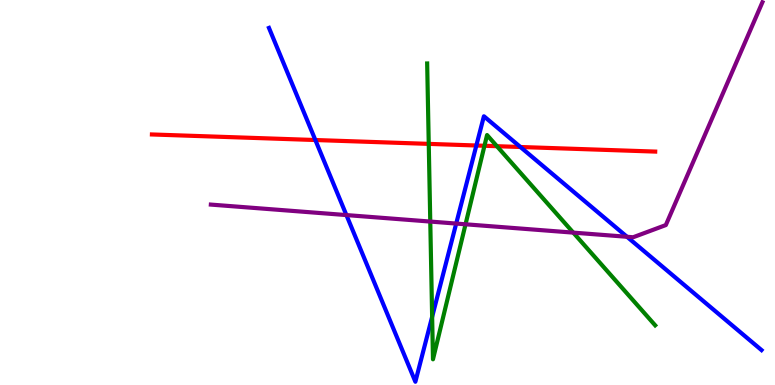[{'lines': ['blue', 'red'], 'intersections': [{'x': 4.07, 'y': 6.36}, {'x': 6.15, 'y': 6.22}, {'x': 6.71, 'y': 6.18}]}, {'lines': ['green', 'red'], 'intersections': [{'x': 5.53, 'y': 6.26}, {'x': 6.25, 'y': 6.21}, {'x': 6.41, 'y': 6.2}]}, {'lines': ['purple', 'red'], 'intersections': []}, {'lines': ['blue', 'green'], 'intersections': [{'x': 5.58, 'y': 1.77}]}, {'lines': ['blue', 'purple'], 'intersections': [{'x': 4.47, 'y': 4.41}, {'x': 5.89, 'y': 4.19}, {'x': 8.09, 'y': 3.85}]}, {'lines': ['green', 'purple'], 'intersections': [{'x': 5.55, 'y': 4.25}, {'x': 6.01, 'y': 4.17}, {'x': 7.4, 'y': 3.96}]}]